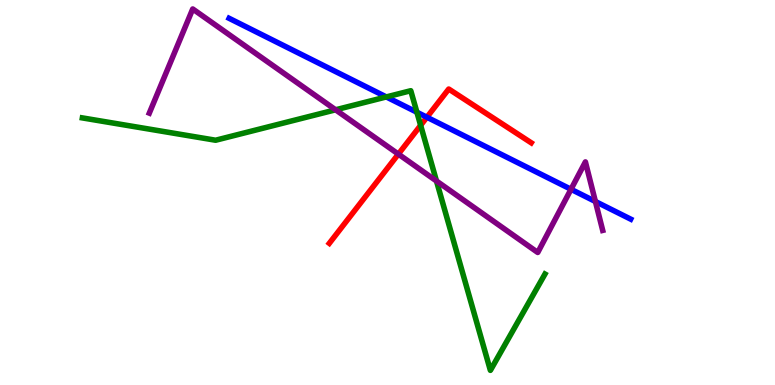[{'lines': ['blue', 'red'], 'intersections': [{'x': 5.51, 'y': 6.96}]}, {'lines': ['green', 'red'], 'intersections': [{'x': 5.43, 'y': 6.74}]}, {'lines': ['purple', 'red'], 'intersections': [{'x': 5.14, 'y': 6.0}]}, {'lines': ['blue', 'green'], 'intersections': [{'x': 4.98, 'y': 7.48}, {'x': 5.38, 'y': 7.09}]}, {'lines': ['blue', 'purple'], 'intersections': [{'x': 7.37, 'y': 5.08}, {'x': 7.68, 'y': 4.77}]}, {'lines': ['green', 'purple'], 'intersections': [{'x': 4.33, 'y': 7.15}, {'x': 5.63, 'y': 5.3}]}]